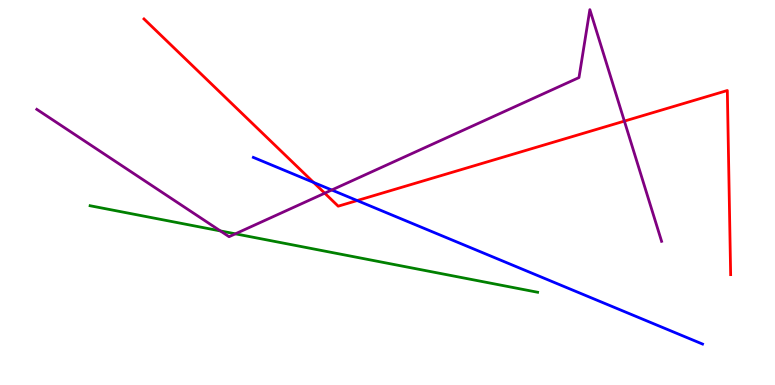[{'lines': ['blue', 'red'], 'intersections': [{'x': 4.05, 'y': 5.26}, {'x': 4.61, 'y': 4.79}]}, {'lines': ['green', 'red'], 'intersections': []}, {'lines': ['purple', 'red'], 'intersections': [{'x': 4.19, 'y': 4.98}, {'x': 8.06, 'y': 6.85}]}, {'lines': ['blue', 'green'], 'intersections': []}, {'lines': ['blue', 'purple'], 'intersections': [{'x': 4.28, 'y': 5.07}]}, {'lines': ['green', 'purple'], 'intersections': [{'x': 2.84, 'y': 4.0}, {'x': 3.04, 'y': 3.93}]}]